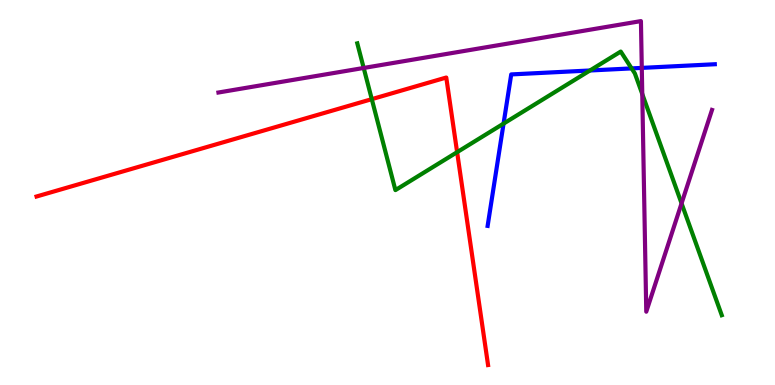[{'lines': ['blue', 'red'], 'intersections': []}, {'lines': ['green', 'red'], 'intersections': [{'x': 4.8, 'y': 7.42}, {'x': 5.9, 'y': 6.05}]}, {'lines': ['purple', 'red'], 'intersections': []}, {'lines': ['blue', 'green'], 'intersections': [{'x': 6.5, 'y': 6.79}, {'x': 7.61, 'y': 8.17}, {'x': 8.15, 'y': 8.22}]}, {'lines': ['blue', 'purple'], 'intersections': [{'x': 8.28, 'y': 8.24}]}, {'lines': ['green', 'purple'], 'intersections': [{'x': 4.69, 'y': 8.23}, {'x': 8.29, 'y': 7.56}, {'x': 8.79, 'y': 4.72}]}]